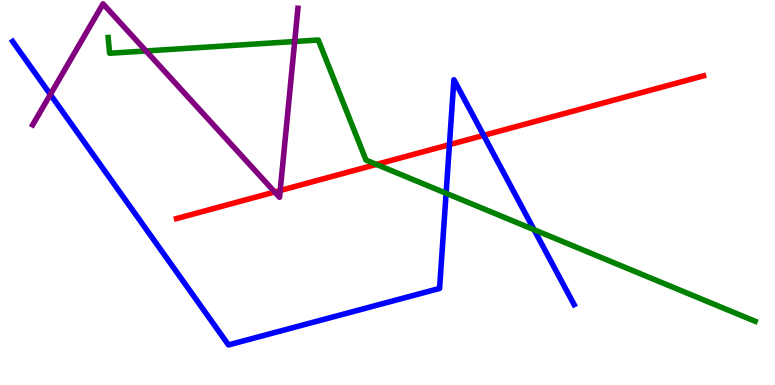[{'lines': ['blue', 'red'], 'intersections': [{'x': 5.8, 'y': 6.24}, {'x': 6.24, 'y': 6.48}]}, {'lines': ['green', 'red'], 'intersections': [{'x': 4.86, 'y': 5.73}]}, {'lines': ['purple', 'red'], 'intersections': [{'x': 3.54, 'y': 5.01}, {'x': 3.62, 'y': 5.05}]}, {'lines': ['blue', 'green'], 'intersections': [{'x': 5.76, 'y': 4.98}, {'x': 6.89, 'y': 4.03}]}, {'lines': ['blue', 'purple'], 'intersections': [{'x': 0.65, 'y': 7.55}]}, {'lines': ['green', 'purple'], 'intersections': [{'x': 1.88, 'y': 8.68}, {'x': 3.8, 'y': 8.92}]}]